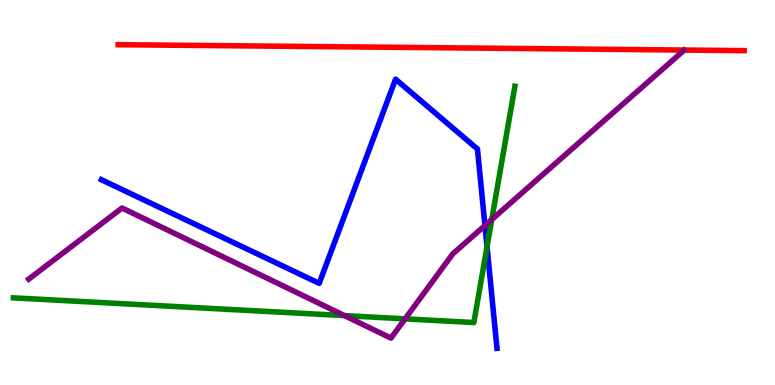[{'lines': ['blue', 'red'], 'intersections': []}, {'lines': ['green', 'red'], 'intersections': []}, {'lines': ['purple', 'red'], 'intersections': []}, {'lines': ['blue', 'green'], 'intersections': [{'x': 6.28, 'y': 3.59}]}, {'lines': ['blue', 'purple'], 'intersections': [{'x': 6.26, 'y': 4.14}]}, {'lines': ['green', 'purple'], 'intersections': [{'x': 4.45, 'y': 1.8}, {'x': 5.23, 'y': 1.72}, {'x': 6.35, 'y': 4.3}]}]